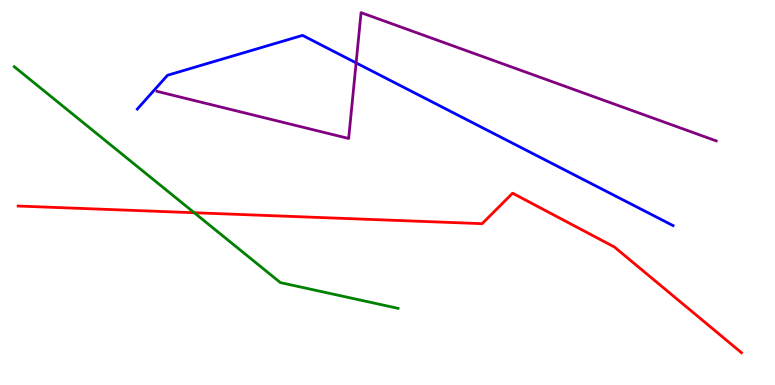[{'lines': ['blue', 'red'], 'intersections': []}, {'lines': ['green', 'red'], 'intersections': [{'x': 2.51, 'y': 4.47}]}, {'lines': ['purple', 'red'], 'intersections': []}, {'lines': ['blue', 'green'], 'intersections': []}, {'lines': ['blue', 'purple'], 'intersections': [{'x': 4.6, 'y': 8.37}]}, {'lines': ['green', 'purple'], 'intersections': []}]